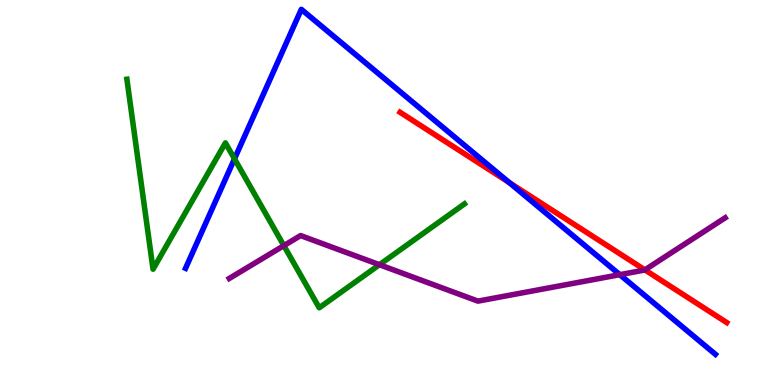[{'lines': ['blue', 'red'], 'intersections': [{'x': 6.57, 'y': 5.26}]}, {'lines': ['green', 'red'], 'intersections': []}, {'lines': ['purple', 'red'], 'intersections': [{'x': 8.32, 'y': 2.99}]}, {'lines': ['blue', 'green'], 'intersections': [{'x': 3.03, 'y': 5.87}]}, {'lines': ['blue', 'purple'], 'intersections': [{'x': 8.0, 'y': 2.87}]}, {'lines': ['green', 'purple'], 'intersections': [{'x': 3.66, 'y': 3.62}, {'x': 4.9, 'y': 3.12}]}]